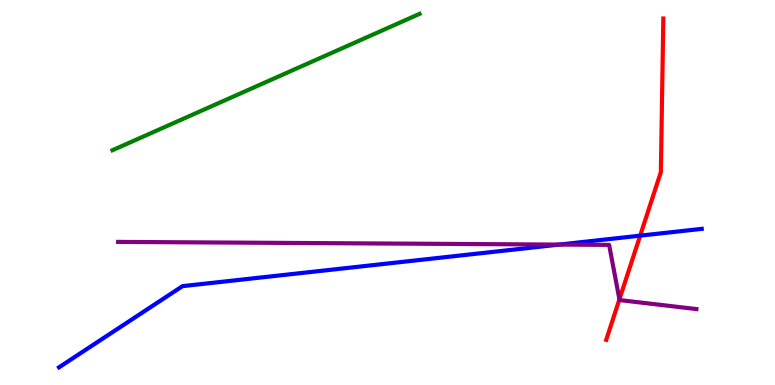[{'lines': ['blue', 'red'], 'intersections': [{'x': 8.26, 'y': 3.88}]}, {'lines': ['green', 'red'], 'intersections': []}, {'lines': ['purple', 'red'], 'intersections': [{'x': 7.99, 'y': 2.23}]}, {'lines': ['blue', 'green'], 'intersections': []}, {'lines': ['blue', 'purple'], 'intersections': [{'x': 7.22, 'y': 3.65}]}, {'lines': ['green', 'purple'], 'intersections': []}]